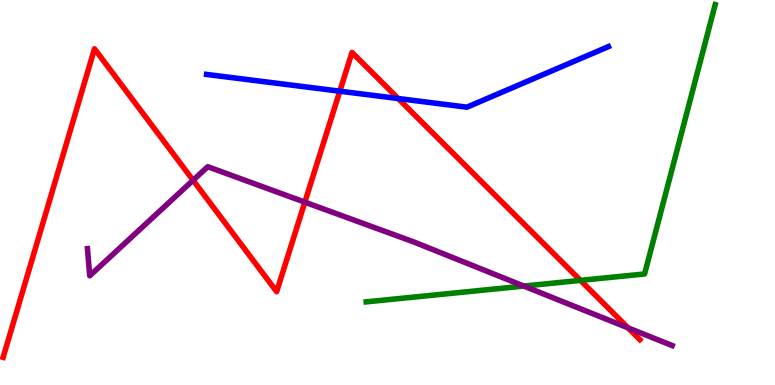[{'lines': ['blue', 'red'], 'intersections': [{'x': 4.38, 'y': 7.63}, {'x': 5.14, 'y': 7.44}]}, {'lines': ['green', 'red'], 'intersections': [{'x': 7.49, 'y': 2.72}]}, {'lines': ['purple', 'red'], 'intersections': [{'x': 2.49, 'y': 5.32}, {'x': 3.93, 'y': 4.75}, {'x': 8.1, 'y': 1.48}]}, {'lines': ['blue', 'green'], 'intersections': []}, {'lines': ['blue', 'purple'], 'intersections': []}, {'lines': ['green', 'purple'], 'intersections': [{'x': 6.76, 'y': 2.57}]}]